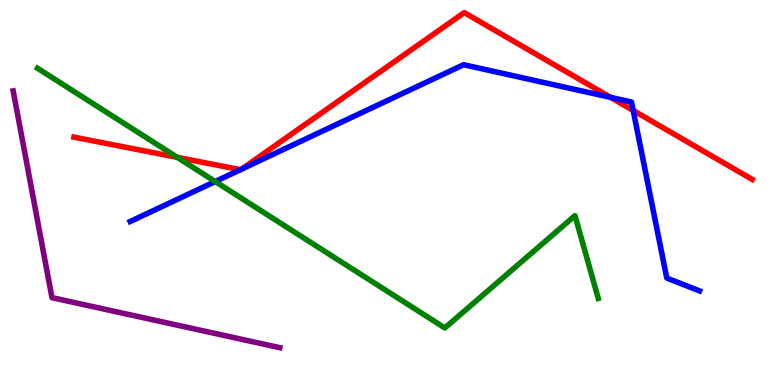[{'lines': ['blue', 'red'], 'intersections': [{'x': 3.1, 'y': 5.59}, {'x': 3.12, 'y': 5.61}, {'x': 7.88, 'y': 7.47}, {'x': 8.17, 'y': 7.13}]}, {'lines': ['green', 'red'], 'intersections': [{'x': 2.29, 'y': 5.91}]}, {'lines': ['purple', 'red'], 'intersections': []}, {'lines': ['blue', 'green'], 'intersections': [{'x': 2.78, 'y': 5.29}]}, {'lines': ['blue', 'purple'], 'intersections': []}, {'lines': ['green', 'purple'], 'intersections': []}]